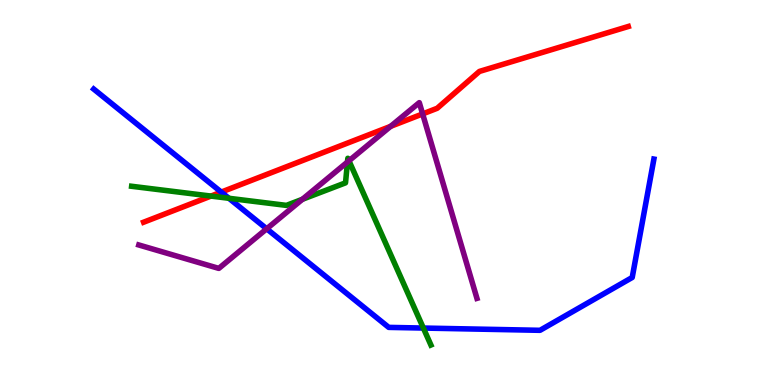[{'lines': ['blue', 'red'], 'intersections': [{'x': 2.85, 'y': 5.01}]}, {'lines': ['green', 'red'], 'intersections': [{'x': 2.72, 'y': 4.91}]}, {'lines': ['purple', 'red'], 'intersections': [{'x': 5.04, 'y': 6.72}, {'x': 5.45, 'y': 7.04}]}, {'lines': ['blue', 'green'], 'intersections': [{'x': 2.95, 'y': 4.85}, {'x': 5.46, 'y': 1.48}]}, {'lines': ['blue', 'purple'], 'intersections': [{'x': 3.44, 'y': 4.06}]}, {'lines': ['green', 'purple'], 'intersections': [{'x': 3.9, 'y': 4.82}, {'x': 4.48, 'y': 5.79}, {'x': 4.5, 'y': 5.82}]}]